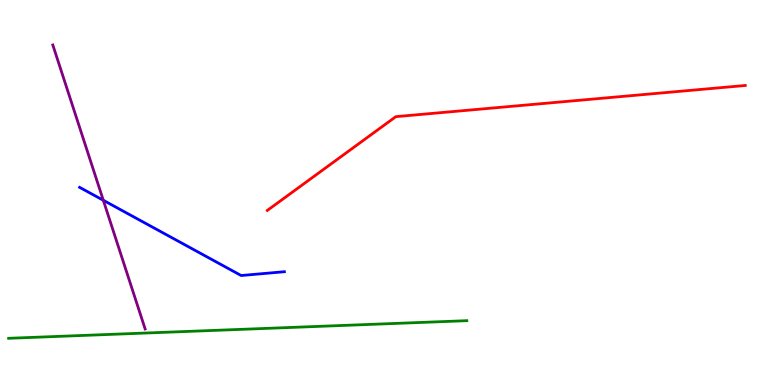[{'lines': ['blue', 'red'], 'intersections': []}, {'lines': ['green', 'red'], 'intersections': []}, {'lines': ['purple', 'red'], 'intersections': []}, {'lines': ['blue', 'green'], 'intersections': []}, {'lines': ['blue', 'purple'], 'intersections': [{'x': 1.33, 'y': 4.8}]}, {'lines': ['green', 'purple'], 'intersections': []}]